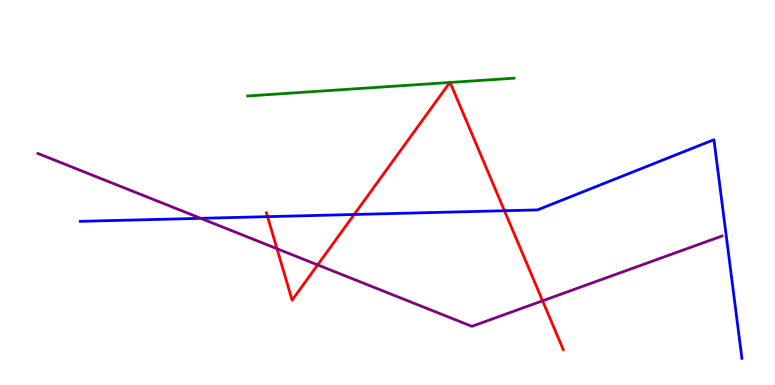[{'lines': ['blue', 'red'], 'intersections': [{'x': 3.45, 'y': 4.37}, {'x': 4.57, 'y': 4.43}, {'x': 6.51, 'y': 4.53}]}, {'lines': ['green', 'red'], 'intersections': [{'x': 5.8, 'y': 7.86}, {'x': 5.81, 'y': 7.86}]}, {'lines': ['purple', 'red'], 'intersections': [{'x': 3.57, 'y': 3.54}, {'x': 4.1, 'y': 3.12}, {'x': 7.0, 'y': 2.19}]}, {'lines': ['blue', 'green'], 'intersections': []}, {'lines': ['blue', 'purple'], 'intersections': [{'x': 2.59, 'y': 4.33}]}, {'lines': ['green', 'purple'], 'intersections': []}]